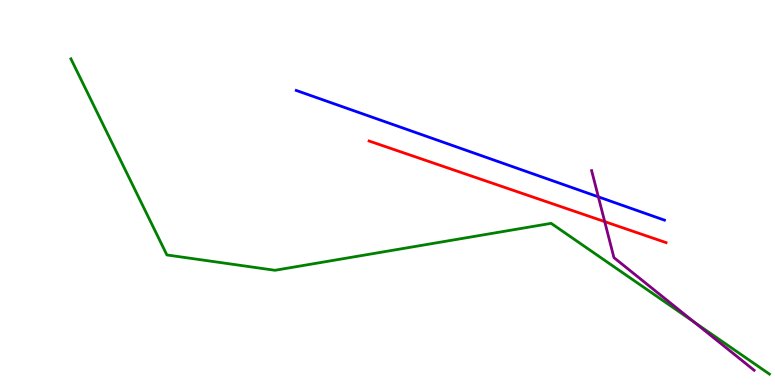[{'lines': ['blue', 'red'], 'intersections': []}, {'lines': ['green', 'red'], 'intersections': []}, {'lines': ['purple', 'red'], 'intersections': [{'x': 7.8, 'y': 4.24}]}, {'lines': ['blue', 'green'], 'intersections': []}, {'lines': ['blue', 'purple'], 'intersections': [{'x': 7.72, 'y': 4.89}]}, {'lines': ['green', 'purple'], 'intersections': [{'x': 8.96, 'y': 1.63}]}]